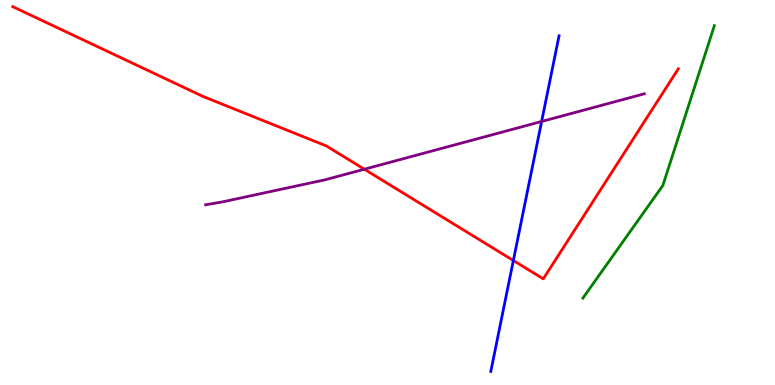[{'lines': ['blue', 'red'], 'intersections': [{'x': 6.62, 'y': 3.23}]}, {'lines': ['green', 'red'], 'intersections': []}, {'lines': ['purple', 'red'], 'intersections': [{'x': 4.7, 'y': 5.6}]}, {'lines': ['blue', 'green'], 'intersections': []}, {'lines': ['blue', 'purple'], 'intersections': [{'x': 6.99, 'y': 6.84}]}, {'lines': ['green', 'purple'], 'intersections': []}]